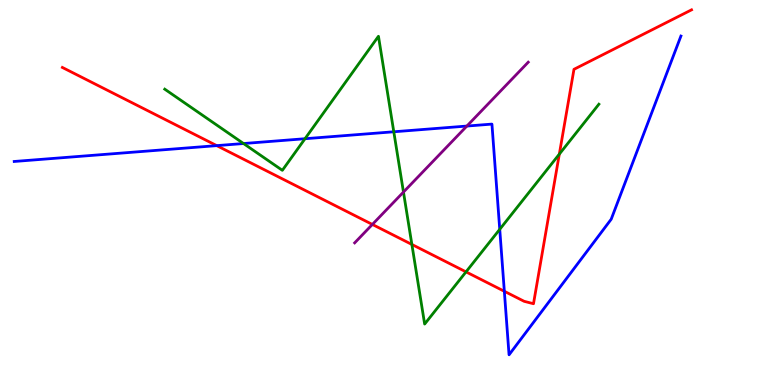[{'lines': ['blue', 'red'], 'intersections': [{'x': 2.8, 'y': 6.22}, {'x': 6.51, 'y': 2.43}]}, {'lines': ['green', 'red'], 'intersections': [{'x': 5.31, 'y': 3.65}, {'x': 6.01, 'y': 2.94}, {'x': 7.22, 'y': 6.0}]}, {'lines': ['purple', 'red'], 'intersections': [{'x': 4.8, 'y': 4.17}]}, {'lines': ['blue', 'green'], 'intersections': [{'x': 3.14, 'y': 6.27}, {'x': 3.94, 'y': 6.4}, {'x': 5.08, 'y': 6.58}, {'x': 6.45, 'y': 4.04}]}, {'lines': ['blue', 'purple'], 'intersections': [{'x': 6.02, 'y': 6.73}]}, {'lines': ['green', 'purple'], 'intersections': [{'x': 5.21, 'y': 5.01}]}]